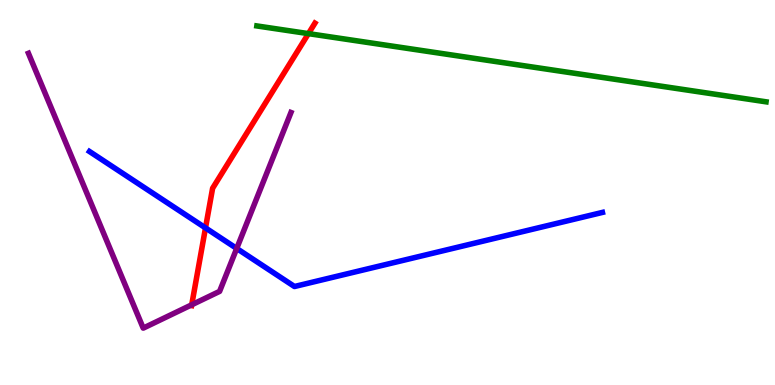[{'lines': ['blue', 'red'], 'intersections': [{'x': 2.65, 'y': 4.08}]}, {'lines': ['green', 'red'], 'intersections': [{'x': 3.98, 'y': 9.13}]}, {'lines': ['purple', 'red'], 'intersections': [{'x': 2.47, 'y': 2.08}]}, {'lines': ['blue', 'green'], 'intersections': []}, {'lines': ['blue', 'purple'], 'intersections': [{'x': 3.05, 'y': 3.55}]}, {'lines': ['green', 'purple'], 'intersections': []}]